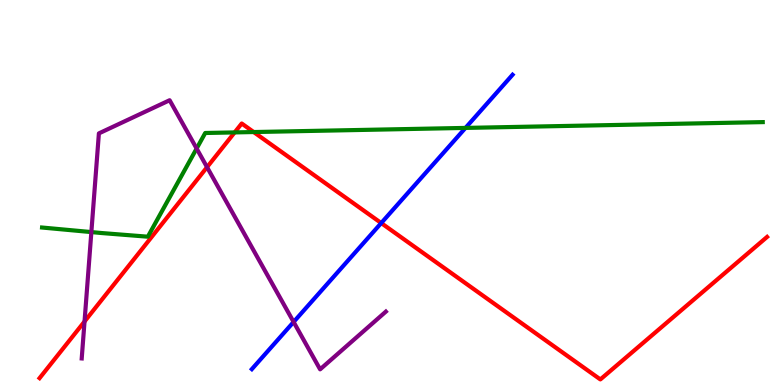[{'lines': ['blue', 'red'], 'intersections': [{'x': 4.92, 'y': 4.21}]}, {'lines': ['green', 'red'], 'intersections': [{'x': 3.03, 'y': 6.56}, {'x': 3.27, 'y': 6.57}]}, {'lines': ['purple', 'red'], 'intersections': [{'x': 1.09, 'y': 1.65}, {'x': 2.67, 'y': 5.66}]}, {'lines': ['blue', 'green'], 'intersections': [{'x': 6.01, 'y': 6.68}]}, {'lines': ['blue', 'purple'], 'intersections': [{'x': 3.79, 'y': 1.64}]}, {'lines': ['green', 'purple'], 'intersections': [{'x': 1.18, 'y': 3.97}, {'x': 2.54, 'y': 6.14}]}]